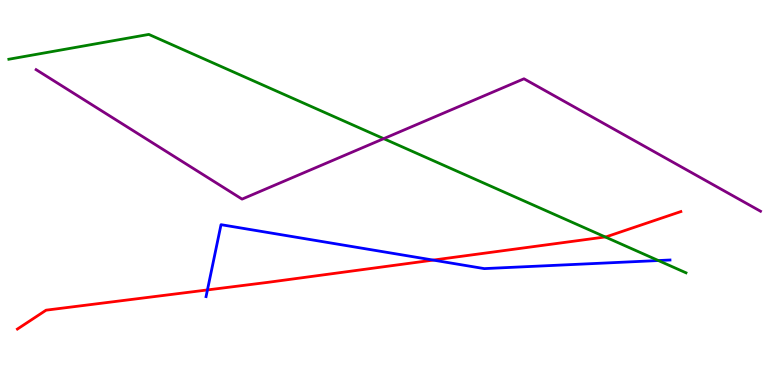[{'lines': ['blue', 'red'], 'intersections': [{'x': 2.68, 'y': 2.47}, {'x': 5.59, 'y': 3.24}]}, {'lines': ['green', 'red'], 'intersections': [{'x': 7.81, 'y': 3.85}]}, {'lines': ['purple', 'red'], 'intersections': []}, {'lines': ['blue', 'green'], 'intersections': [{'x': 8.5, 'y': 3.23}]}, {'lines': ['blue', 'purple'], 'intersections': []}, {'lines': ['green', 'purple'], 'intersections': [{'x': 4.95, 'y': 6.4}]}]